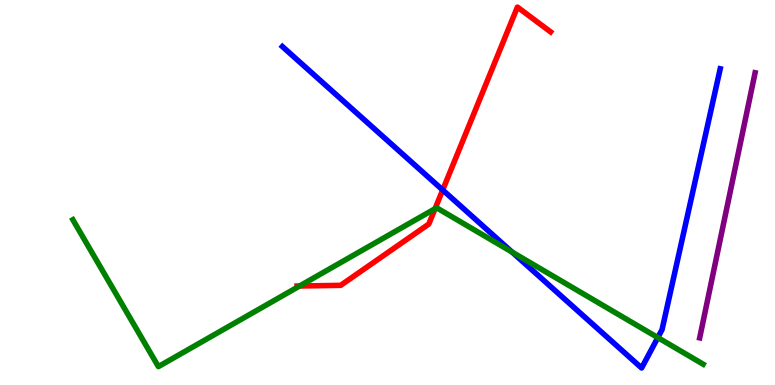[{'lines': ['blue', 'red'], 'intersections': [{'x': 5.71, 'y': 5.06}]}, {'lines': ['green', 'red'], 'intersections': [{'x': 3.87, 'y': 2.57}, {'x': 5.61, 'y': 4.58}]}, {'lines': ['purple', 'red'], 'intersections': []}, {'lines': ['blue', 'green'], 'intersections': [{'x': 6.61, 'y': 3.45}, {'x': 8.49, 'y': 1.23}]}, {'lines': ['blue', 'purple'], 'intersections': []}, {'lines': ['green', 'purple'], 'intersections': []}]